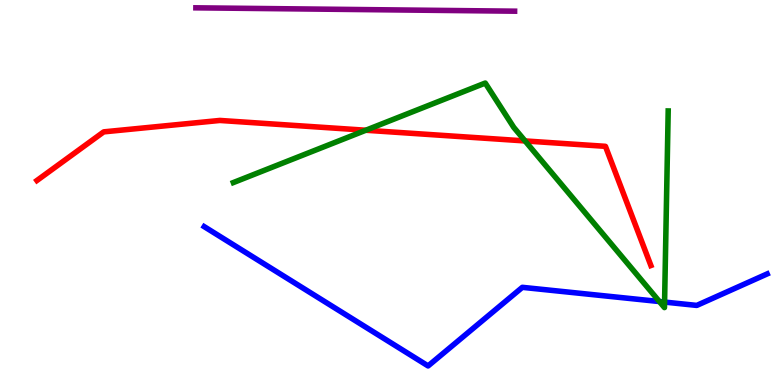[{'lines': ['blue', 'red'], 'intersections': []}, {'lines': ['green', 'red'], 'intersections': [{'x': 4.72, 'y': 6.62}, {'x': 6.78, 'y': 6.34}]}, {'lines': ['purple', 'red'], 'intersections': []}, {'lines': ['blue', 'green'], 'intersections': [{'x': 8.51, 'y': 2.17}, {'x': 8.58, 'y': 2.15}]}, {'lines': ['blue', 'purple'], 'intersections': []}, {'lines': ['green', 'purple'], 'intersections': []}]